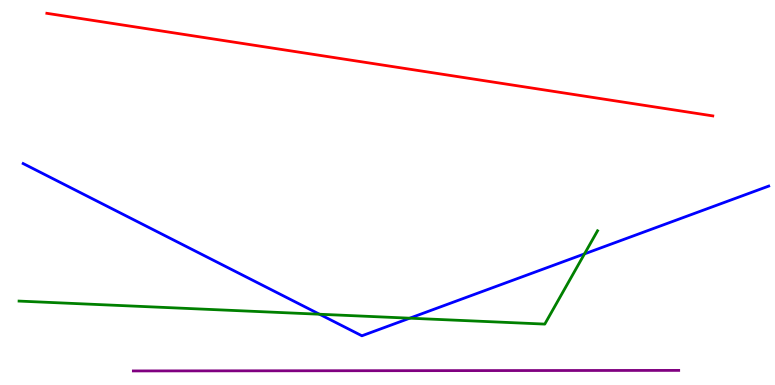[{'lines': ['blue', 'red'], 'intersections': []}, {'lines': ['green', 'red'], 'intersections': []}, {'lines': ['purple', 'red'], 'intersections': []}, {'lines': ['blue', 'green'], 'intersections': [{'x': 4.12, 'y': 1.84}, {'x': 5.29, 'y': 1.74}, {'x': 7.54, 'y': 3.41}]}, {'lines': ['blue', 'purple'], 'intersections': []}, {'lines': ['green', 'purple'], 'intersections': []}]